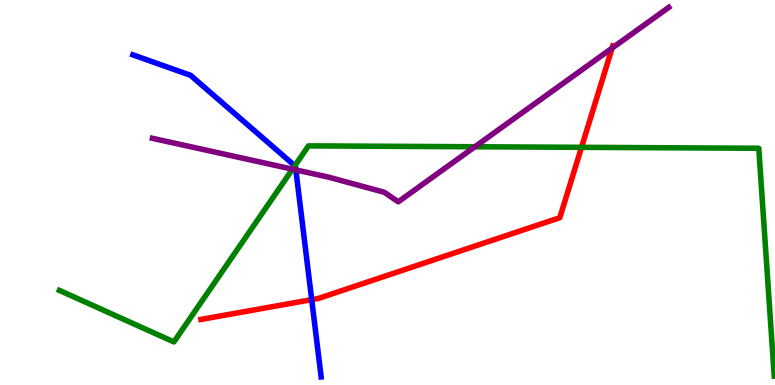[{'lines': ['blue', 'red'], 'intersections': [{'x': 4.02, 'y': 2.22}]}, {'lines': ['green', 'red'], 'intersections': [{'x': 7.5, 'y': 6.17}]}, {'lines': ['purple', 'red'], 'intersections': [{'x': 7.9, 'y': 8.75}]}, {'lines': ['blue', 'green'], 'intersections': [{'x': 3.8, 'y': 5.7}]}, {'lines': ['blue', 'purple'], 'intersections': [{'x': 3.82, 'y': 5.59}]}, {'lines': ['green', 'purple'], 'intersections': [{'x': 3.77, 'y': 5.61}, {'x': 6.13, 'y': 6.19}]}]